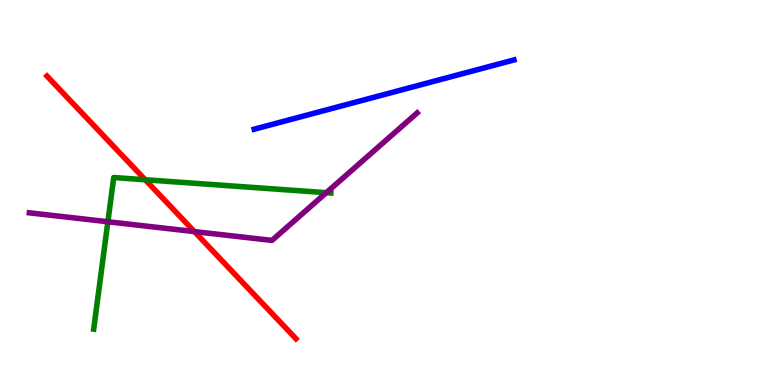[{'lines': ['blue', 'red'], 'intersections': []}, {'lines': ['green', 'red'], 'intersections': [{'x': 1.87, 'y': 5.33}]}, {'lines': ['purple', 'red'], 'intersections': [{'x': 2.51, 'y': 3.98}]}, {'lines': ['blue', 'green'], 'intersections': []}, {'lines': ['blue', 'purple'], 'intersections': []}, {'lines': ['green', 'purple'], 'intersections': [{'x': 1.39, 'y': 4.24}, {'x': 4.21, 'y': 4.99}]}]